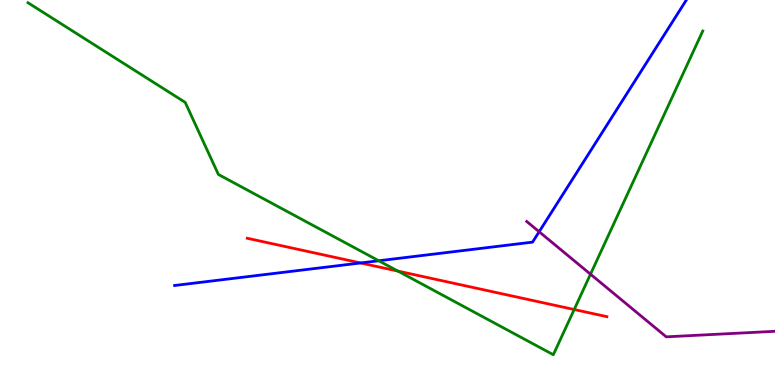[{'lines': ['blue', 'red'], 'intersections': [{'x': 4.65, 'y': 3.17}]}, {'lines': ['green', 'red'], 'intersections': [{'x': 5.14, 'y': 2.96}, {'x': 7.41, 'y': 1.96}]}, {'lines': ['purple', 'red'], 'intersections': []}, {'lines': ['blue', 'green'], 'intersections': [{'x': 4.89, 'y': 3.23}]}, {'lines': ['blue', 'purple'], 'intersections': [{'x': 6.96, 'y': 3.98}]}, {'lines': ['green', 'purple'], 'intersections': [{'x': 7.62, 'y': 2.88}]}]